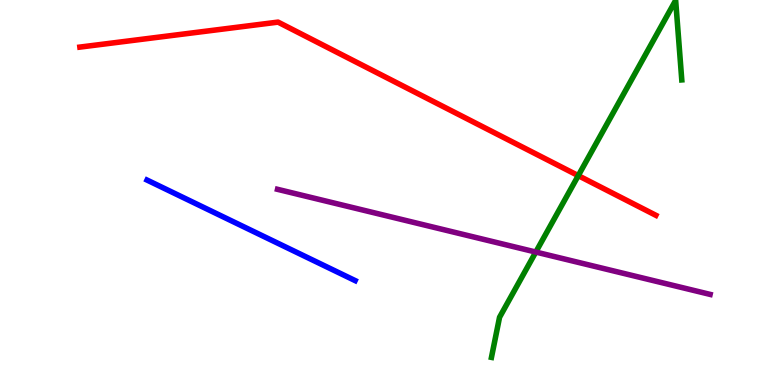[{'lines': ['blue', 'red'], 'intersections': []}, {'lines': ['green', 'red'], 'intersections': [{'x': 7.46, 'y': 5.44}]}, {'lines': ['purple', 'red'], 'intersections': []}, {'lines': ['blue', 'green'], 'intersections': []}, {'lines': ['blue', 'purple'], 'intersections': []}, {'lines': ['green', 'purple'], 'intersections': [{'x': 6.91, 'y': 3.45}]}]